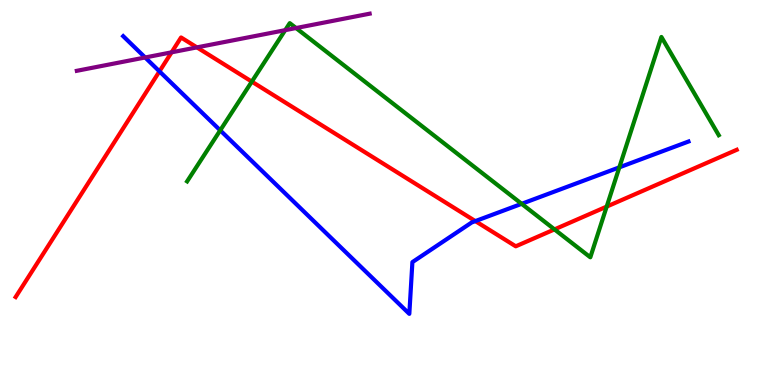[{'lines': ['blue', 'red'], 'intersections': [{'x': 2.06, 'y': 8.15}, {'x': 6.13, 'y': 4.26}]}, {'lines': ['green', 'red'], 'intersections': [{'x': 3.25, 'y': 7.88}, {'x': 7.15, 'y': 4.04}, {'x': 7.83, 'y': 4.63}]}, {'lines': ['purple', 'red'], 'intersections': [{'x': 2.21, 'y': 8.64}, {'x': 2.54, 'y': 8.77}]}, {'lines': ['blue', 'green'], 'intersections': [{'x': 2.84, 'y': 6.61}, {'x': 6.73, 'y': 4.71}, {'x': 7.99, 'y': 5.65}]}, {'lines': ['blue', 'purple'], 'intersections': [{'x': 1.87, 'y': 8.51}]}, {'lines': ['green', 'purple'], 'intersections': [{'x': 3.68, 'y': 9.22}, {'x': 3.82, 'y': 9.27}]}]